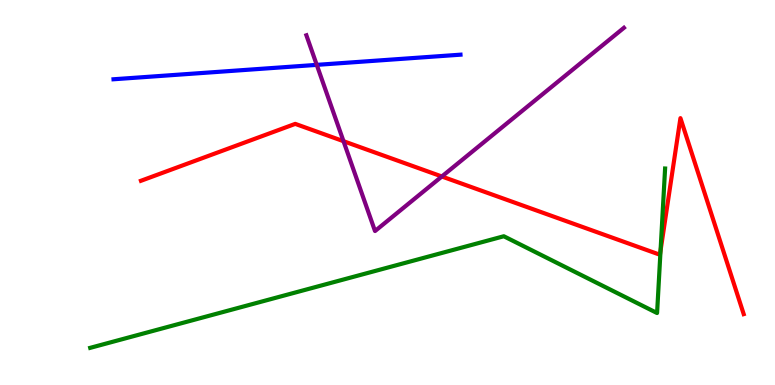[{'lines': ['blue', 'red'], 'intersections': []}, {'lines': ['green', 'red'], 'intersections': [{'x': 8.52, 'y': 3.49}]}, {'lines': ['purple', 'red'], 'intersections': [{'x': 4.43, 'y': 6.33}, {'x': 5.7, 'y': 5.42}]}, {'lines': ['blue', 'green'], 'intersections': []}, {'lines': ['blue', 'purple'], 'intersections': [{'x': 4.09, 'y': 8.32}]}, {'lines': ['green', 'purple'], 'intersections': []}]